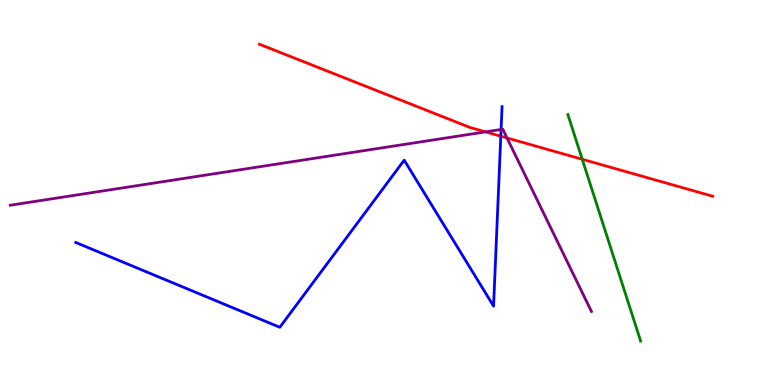[{'lines': ['blue', 'red'], 'intersections': [{'x': 6.46, 'y': 6.46}]}, {'lines': ['green', 'red'], 'intersections': [{'x': 7.51, 'y': 5.86}]}, {'lines': ['purple', 'red'], 'intersections': [{'x': 6.26, 'y': 6.57}, {'x': 6.54, 'y': 6.42}]}, {'lines': ['blue', 'green'], 'intersections': []}, {'lines': ['blue', 'purple'], 'intersections': [{'x': 6.47, 'y': 6.64}]}, {'lines': ['green', 'purple'], 'intersections': []}]